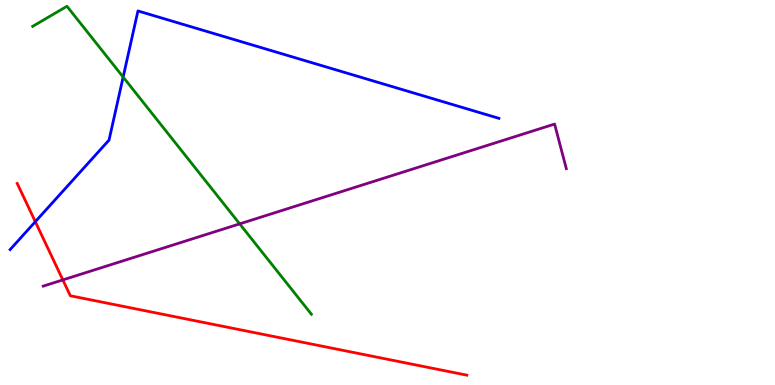[{'lines': ['blue', 'red'], 'intersections': [{'x': 0.456, 'y': 4.24}]}, {'lines': ['green', 'red'], 'intersections': []}, {'lines': ['purple', 'red'], 'intersections': [{'x': 0.811, 'y': 2.73}]}, {'lines': ['blue', 'green'], 'intersections': [{'x': 1.59, 'y': 8.0}]}, {'lines': ['blue', 'purple'], 'intersections': []}, {'lines': ['green', 'purple'], 'intersections': [{'x': 3.09, 'y': 4.19}]}]